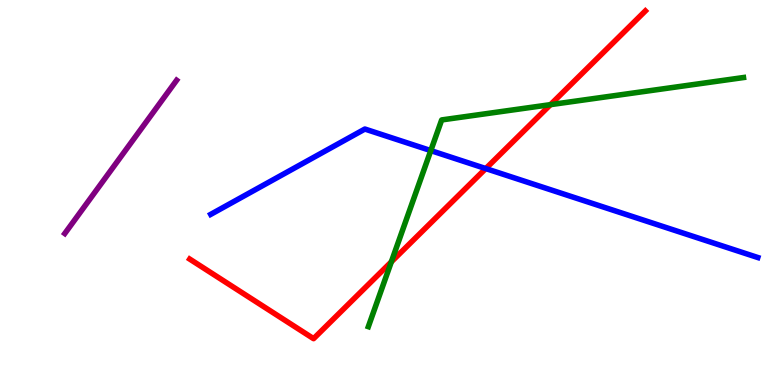[{'lines': ['blue', 'red'], 'intersections': [{'x': 6.27, 'y': 5.62}]}, {'lines': ['green', 'red'], 'intersections': [{'x': 5.05, 'y': 3.2}, {'x': 7.1, 'y': 7.28}]}, {'lines': ['purple', 'red'], 'intersections': []}, {'lines': ['blue', 'green'], 'intersections': [{'x': 5.56, 'y': 6.09}]}, {'lines': ['blue', 'purple'], 'intersections': []}, {'lines': ['green', 'purple'], 'intersections': []}]